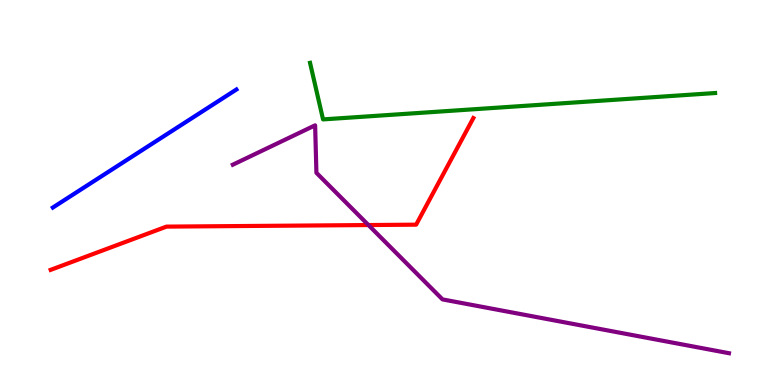[{'lines': ['blue', 'red'], 'intersections': []}, {'lines': ['green', 'red'], 'intersections': []}, {'lines': ['purple', 'red'], 'intersections': [{'x': 4.75, 'y': 4.15}]}, {'lines': ['blue', 'green'], 'intersections': []}, {'lines': ['blue', 'purple'], 'intersections': []}, {'lines': ['green', 'purple'], 'intersections': []}]